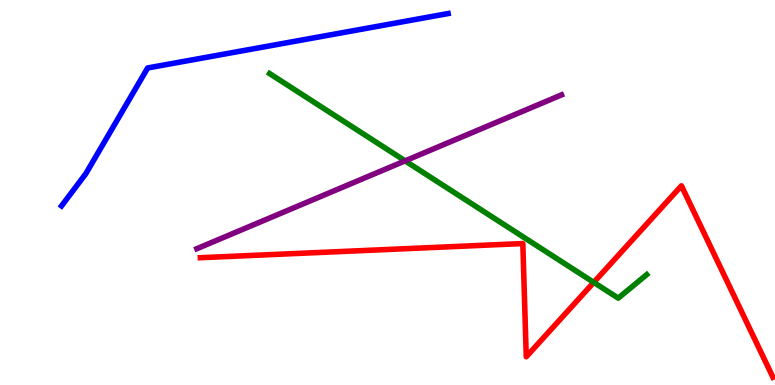[{'lines': ['blue', 'red'], 'intersections': []}, {'lines': ['green', 'red'], 'intersections': [{'x': 7.66, 'y': 2.67}]}, {'lines': ['purple', 'red'], 'intersections': []}, {'lines': ['blue', 'green'], 'intersections': []}, {'lines': ['blue', 'purple'], 'intersections': []}, {'lines': ['green', 'purple'], 'intersections': [{'x': 5.23, 'y': 5.82}]}]